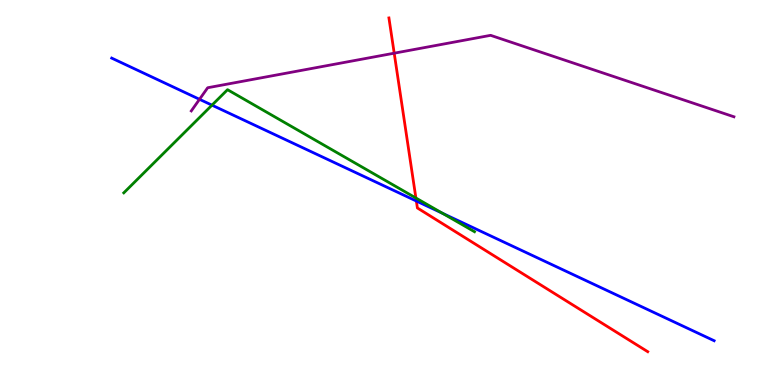[{'lines': ['blue', 'red'], 'intersections': [{'x': 5.37, 'y': 4.78}]}, {'lines': ['green', 'red'], 'intersections': [{'x': 5.37, 'y': 4.86}]}, {'lines': ['purple', 'red'], 'intersections': [{'x': 5.09, 'y': 8.62}]}, {'lines': ['blue', 'green'], 'intersections': [{'x': 2.74, 'y': 7.27}, {'x': 5.71, 'y': 4.46}]}, {'lines': ['blue', 'purple'], 'intersections': [{'x': 2.57, 'y': 7.42}]}, {'lines': ['green', 'purple'], 'intersections': []}]